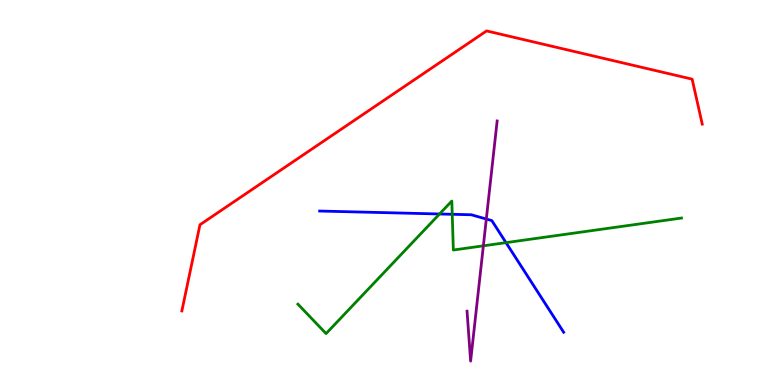[{'lines': ['blue', 'red'], 'intersections': []}, {'lines': ['green', 'red'], 'intersections': []}, {'lines': ['purple', 'red'], 'intersections': []}, {'lines': ['blue', 'green'], 'intersections': [{'x': 5.67, 'y': 4.44}, {'x': 5.84, 'y': 4.43}, {'x': 6.53, 'y': 3.7}]}, {'lines': ['blue', 'purple'], 'intersections': [{'x': 6.28, 'y': 4.31}]}, {'lines': ['green', 'purple'], 'intersections': [{'x': 6.24, 'y': 3.62}]}]